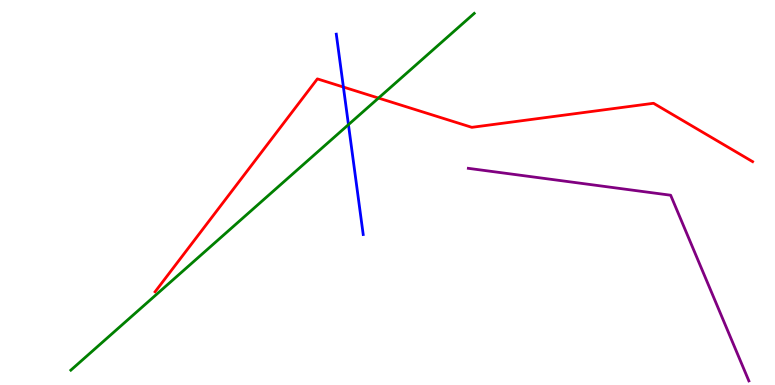[{'lines': ['blue', 'red'], 'intersections': [{'x': 4.43, 'y': 7.74}]}, {'lines': ['green', 'red'], 'intersections': [{'x': 4.88, 'y': 7.45}]}, {'lines': ['purple', 'red'], 'intersections': []}, {'lines': ['blue', 'green'], 'intersections': [{'x': 4.5, 'y': 6.76}]}, {'lines': ['blue', 'purple'], 'intersections': []}, {'lines': ['green', 'purple'], 'intersections': []}]